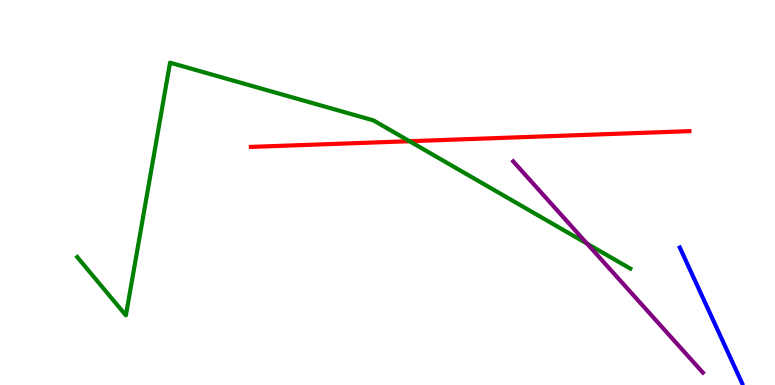[{'lines': ['blue', 'red'], 'intersections': []}, {'lines': ['green', 'red'], 'intersections': [{'x': 5.28, 'y': 6.33}]}, {'lines': ['purple', 'red'], 'intersections': []}, {'lines': ['blue', 'green'], 'intersections': []}, {'lines': ['blue', 'purple'], 'intersections': []}, {'lines': ['green', 'purple'], 'intersections': [{'x': 7.58, 'y': 3.67}]}]